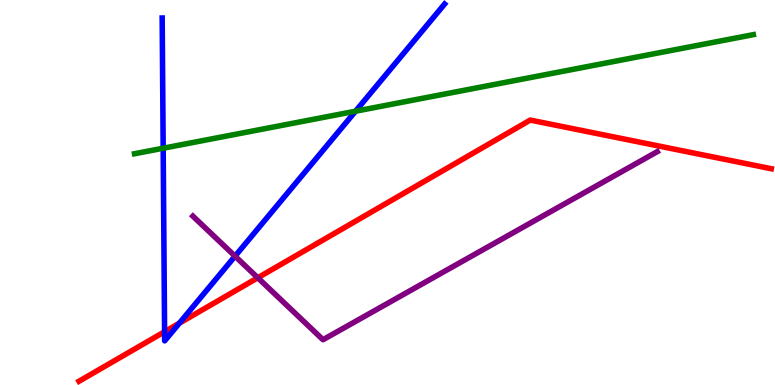[{'lines': ['blue', 'red'], 'intersections': [{'x': 2.12, 'y': 1.38}, {'x': 2.31, 'y': 1.61}]}, {'lines': ['green', 'red'], 'intersections': []}, {'lines': ['purple', 'red'], 'intersections': [{'x': 3.33, 'y': 2.79}]}, {'lines': ['blue', 'green'], 'intersections': [{'x': 2.11, 'y': 6.15}, {'x': 4.59, 'y': 7.11}]}, {'lines': ['blue', 'purple'], 'intersections': [{'x': 3.03, 'y': 3.35}]}, {'lines': ['green', 'purple'], 'intersections': []}]